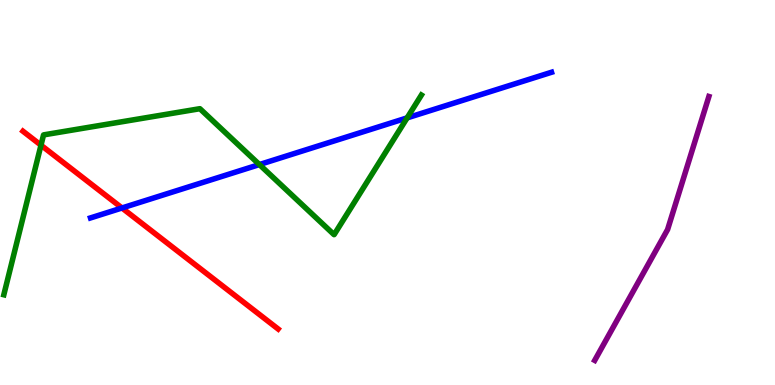[{'lines': ['blue', 'red'], 'intersections': [{'x': 1.57, 'y': 4.6}]}, {'lines': ['green', 'red'], 'intersections': [{'x': 0.529, 'y': 6.23}]}, {'lines': ['purple', 'red'], 'intersections': []}, {'lines': ['blue', 'green'], 'intersections': [{'x': 3.35, 'y': 5.73}, {'x': 5.25, 'y': 6.94}]}, {'lines': ['blue', 'purple'], 'intersections': []}, {'lines': ['green', 'purple'], 'intersections': []}]